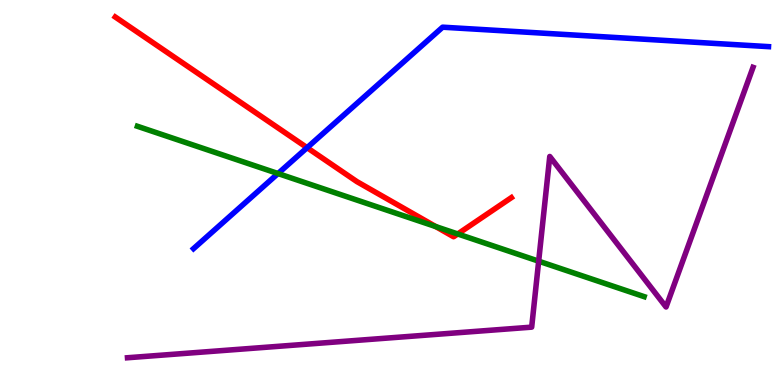[{'lines': ['blue', 'red'], 'intersections': [{'x': 3.96, 'y': 6.16}]}, {'lines': ['green', 'red'], 'intersections': [{'x': 5.62, 'y': 4.11}, {'x': 5.91, 'y': 3.92}]}, {'lines': ['purple', 'red'], 'intersections': []}, {'lines': ['blue', 'green'], 'intersections': [{'x': 3.59, 'y': 5.49}]}, {'lines': ['blue', 'purple'], 'intersections': []}, {'lines': ['green', 'purple'], 'intersections': [{'x': 6.95, 'y': 3.22}]}]